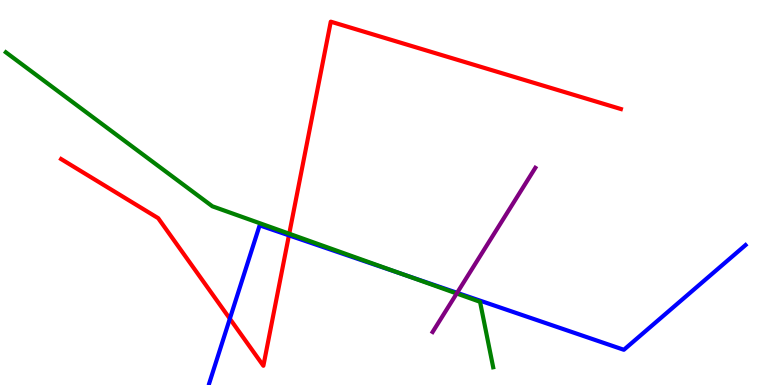[{'lines': ['blue', 'red'], 'intersections': [{'x': 2.97, 'y': 1.72}, {'x': 3.73, 'y': 3.89}]}, {'lines': ['green', 'red'], 'intersections': [{'x': 3.73, 'y': 3.93}]}, {'lines': ['purple', 'red'], 'intersections': []}, {'lines': ['blue', 'green'], 'intersections': [{'x': 5.2, 'y': 2.88}]}, {'lines': ['blue', 'purple'], 'intersections': [{'x': 5.9, 'y': 2.39}]}, {'lines': ['green', 'purple'], 'intersections': [{'x': 5.89, 'y': 2.38}]}]